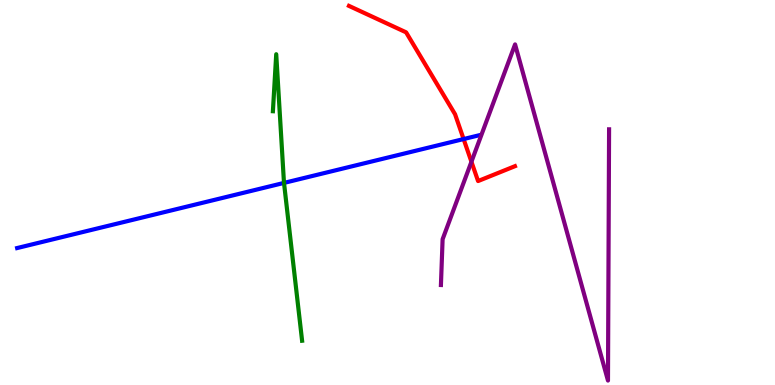[{'lines': ['blue', 'red'], 'intersections': [{'x': 5.98, 'y': 6.39}]}, {'lines': ['green', 'red'], 'intersections': []}, {'lines': ['purple', 'red'], 'intersections': [{'x': 6.08, 'y': 5.8}]}, {'lines': ['blue', 'green'], 'intersections': [{'x': 3.66, 'y': 5.25}]}, {'lines': ['blue', 'purple'], 'intersections': []}, {'lines': ['green', 'purple'], 'intersections': []}]